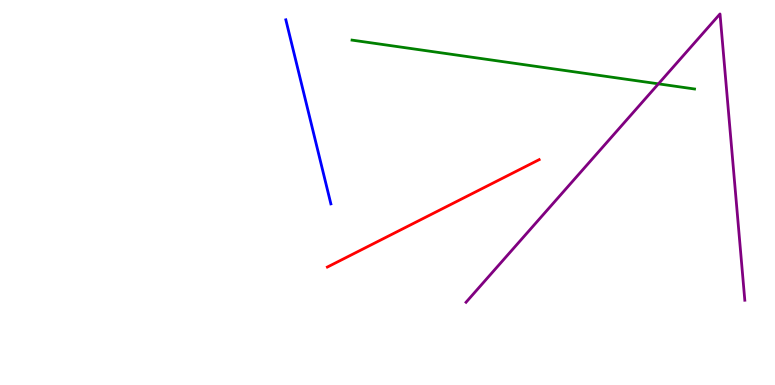[{'lines': ['blue', 'red'], 'intersections': []}, {'lines': ['green', 'red'], 'intersections': []}, {'lines': ['purple', 'red'], 'intersections': []}, {'lines': ['blue', 'green'], 'intersections': []}, {'lines': ['blue', 'purple'], 'intersections': []}, {'lines': ['green', 'purple'], 'intersections': [{'x': 8.5, 'y': 7.82}]}]